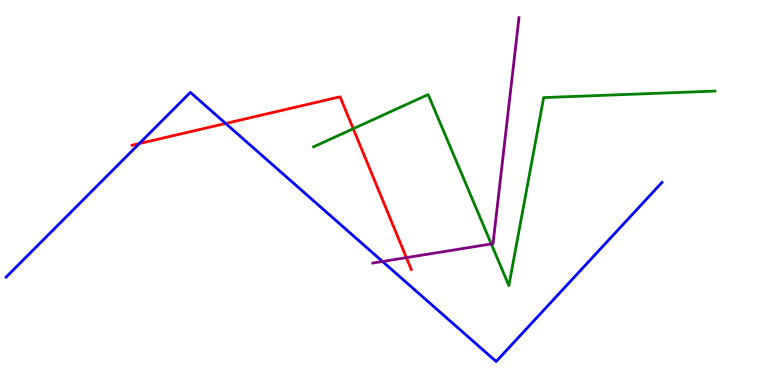[{'lines': ['blue', 'red'], 'intersections': [{'x': 1.8, 'y': 6.27}, {'x': 2.91, 'y': 6.79}]}, {'lines': ['green', 'red'], 'intersections': [{'x': 4.56, 'y': 6.66}]}, {'lines': ['purple', 'red'], 'intersections': [{'x': 5.24, 'y': 3.31}]}, {'lines': ['blue', 'green'], 'intersections': []}, {'lines': ['blue', 'purple'], 'intersections': [{'x': 4.94, 'y': 3.21}]}, {'lines': ['green', 'purple'], 'intersections': [{'x': 6.34, 'y': 3.66}]}]